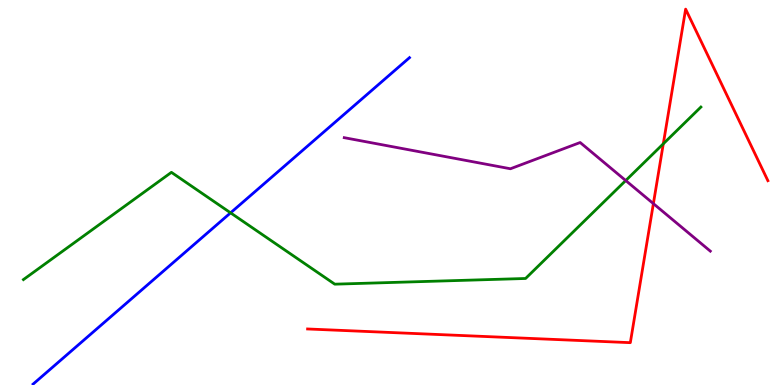[{'lines': ['blue', 'red'], 'intersections': []}, {'lines': ['green', 'red'], 'intersections': [{'x': 8.56, 'y': 6.26}]}, {'lines': ['purple', 'red'], 'intersections': [{'x': 8.43, 'y': 4.71}]}, {'lines': ['blue', 'green'], 'intersections': [{'x': 2.98, 'y': 4.47}]}, {'lines': ['blue', 'purple'], 'intersections': []}, {'lines': ['green', 'purple'], 'intersections': [{'x': 8.07, 'y': 5.31}]}]